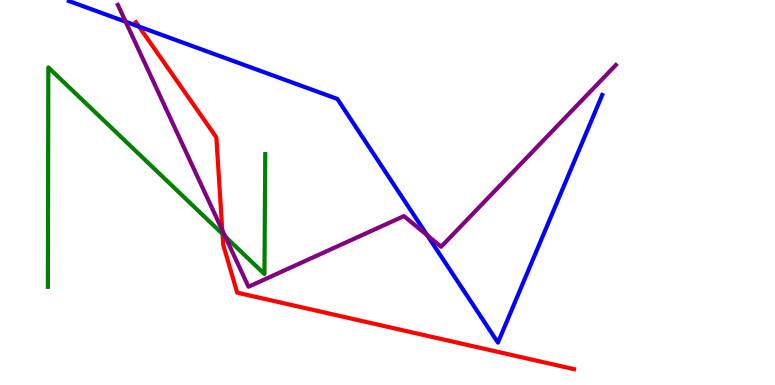[{'lines': ['blue', 'red'], 'intersections': [{'x': 1.79, 'y': 9.31}]}, {'lines': ['green', 'red'], 'intersections': [{'x': 2.87, 'y': 3.92}]}, {'lines': ['purple', 'red'], 'intersections': [{'x': 2.87, 'y': 4.02}]}, {'lines': ['blue', 'green'], 'intersections': []}, {'lines': ['blue', 'purple'], 'intersections': [{'x': 1.62, 'y': 9.44}, {'x': 5.51, 'y': 3.89}]}, {'lines': ['green', 'purple'], 'intersections': [{'x': 2.91, 'y': 3.86}]}]